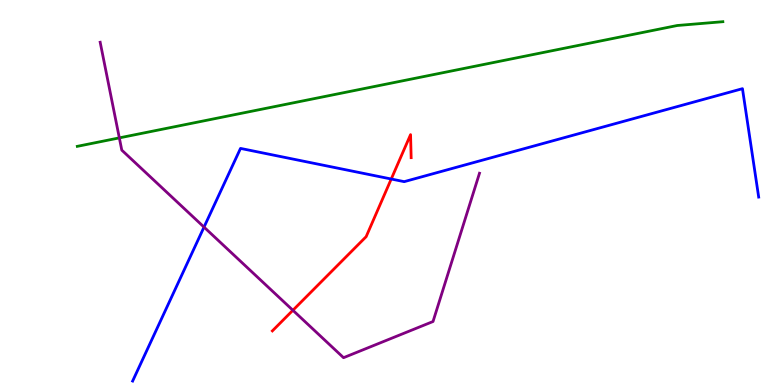[{'lines': ['blue', 'red'], 'intersections': [{'x': 5.05, 'y': 5.35}]}, {'lines': ['green', 'red'], 'intersections': []}, {'lines': ['purple', 'red'], 'intersections': [{'x': 3.78, 'y': 1.94}]}, {'lines': ['blue', 'green'], 'intersections': []}, {'lines': ['blue', 'purple'], 'intersections': [{'x': 2.63, 'y': 4.1}]}, {'lines': ['green', 'purple'], 'intersections': [{'x': 1.54, 'y': 6.42}]}]